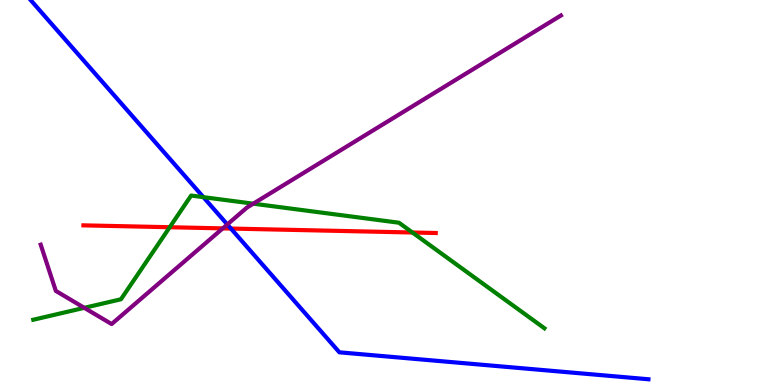[{'lines': ['blue', 'red'], 'intersections': [{'x': 2.98, 'y': 4.06}]}, {'lines': ['green', 'red'], 'intersections': [{'x': 2.19, 'y': 4.1}, {'x': 5.32, 'y': 3.96}]}, {'lines': ['purple', 'red'], 'intersections': [{'x': 2.87, 'y': 4.07}]}, {'lines': ['blue', 'green'], 'intersections': [{'x': 2.62, 'y': 4.88}]}, {'lines': ['blue', 'purple'], 'intersections': [{'x': 2.93, 'y': 4.17}]}, {'lines': ['green', 'purple'], 'intersections': [{'x': 1.09, 'y': 2.0}, {'x': 3.27, 'y': 4.71}]}]